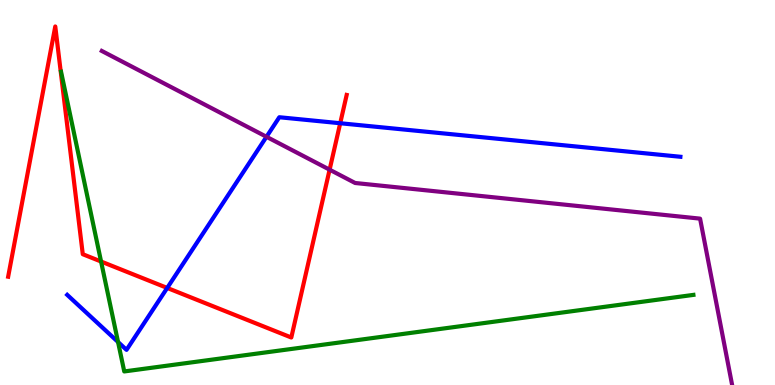[{'lines': ['blue', 'red'], 'intersections': [{'x': 2.16, 'y': 2.52}, {'x': 4.39, 'y': 6.8}]}, {'lines': ['green', 'red'], 'intersections': [{'x': 1.3, 'y': 3.21}]}, {'lines': ['purple', 'red'], 'intersections': [{'x': 4.25, 'y': 5.59}]}, {'lines': ['blue', 'green'], 'intersections': [{'x': 1.52, 'y': 1.12}]}, {'lines': ['blue', 'purple'], 'intersections': [{'x': 3.44, 'y': 6.45}]}, {'lines': ['green', 'purple'], 'intersections': []}]